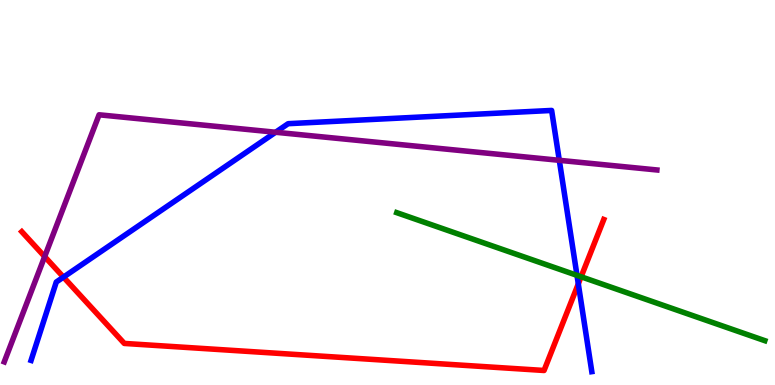[{'lines': ['blue', 'red'], 'intersections': [{'x': 0.819, 'y': 2.8}, {'x': 7.46, 'y': 2.63}]}, {'lines': ['green', 'red'], 'intersections': [{'x': 7.5, 'y': 2.81}]}, {'lines': ['purple', 'red'], 'intersections': [{'x': 0.576, 'y': 3.33}]}, {'lines': ['blue', 'green'], 'intersections': [{'x': 7.45, 'y': 2.85}]}, {'lines': ['blue', 'purple'], 'intersections': [{'x': 3.56, 'y': 6.56}, {'x': 7.22, 'y': 5.84}]}, {'lines': ['green', 'purple'], 'intersections': []}]